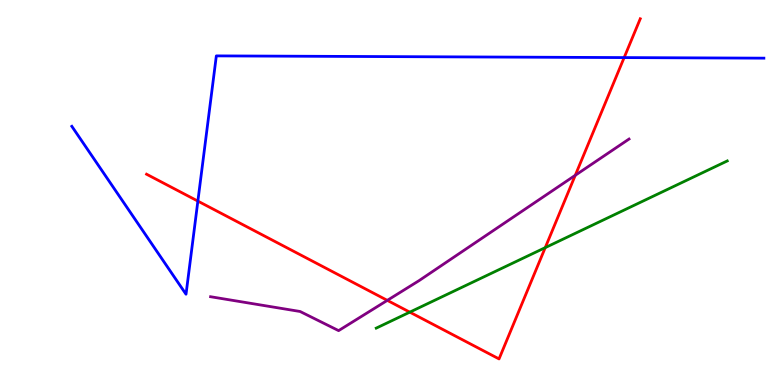[{'lines': ['blue', 'red'], 'intersections': [{'x': 2.55, 'y': 4.78}, {'x': 8.05, 'y': 8.5}]}, {'lines': ['green', 'red'], 'intersections': [{'x': 5.29, 'y': 1.89}, {'x': 7.04, 'y': 3.57}]}, {'lines': ['purple', 'red'], 'intersections': [{'x': 5.0, 'y': 2.2}, {'x': 7.42, 'y': 5.45}]}, {'lines': ['blue', 'green'], 'intersections': []}, {'lines': ['blue', 'purple'], 'intersections': []}, {'lines': ['green', 'purple'], 'intersections': []}]